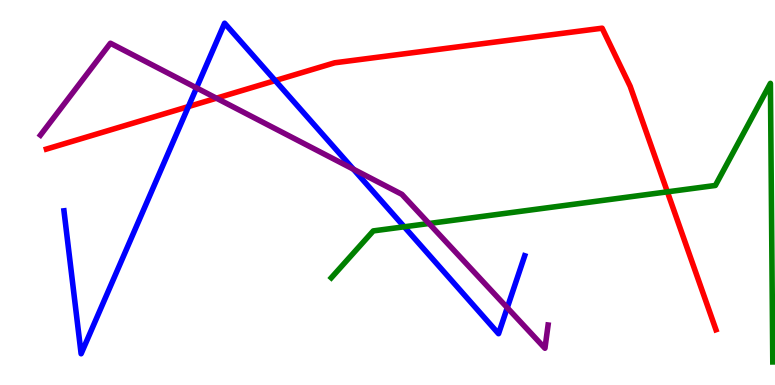[{'lines': ['blue', 'red'], 'intersections': [{'x': 2.43, 'y': 7.23}, {'x': 3.55, 'y': 7.91}]}, {'lines': ['green', 'red'], 'intersections': [{'x': 8.61, 'y': 5.02}]}, {'lines': ['purple', 'red'], 'intersections': [{'x': 2.79, 'y': 7.45}]}, {'lines': ['blue', 'green'], 'intersections': [{'x': 5.22, 'y': 4.11}]}, {'lines': ['blue', 'purple'], 'intersections': [{'x': 2.54, 'y': 7.72}, {'x': 4.56, 'y': 5.61}, {'x': 6.55, 'y': 2.01}]}, {'lines': ['green', 'purple'], 'intersections': [{'x': 5.54, 'y': 4.19}]}]